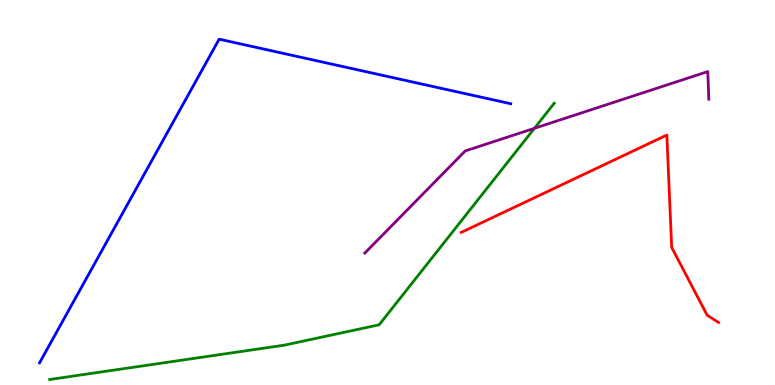[{'lines': ['blue', 'red'], 'intersections': []}, {'lines': ['green', 'red'], 'intersections': []}, {'lines': ['purple', 'red'], 'intersections': []}, {'lines': ['blue', 'green'], 'intersections': []}, {'lines': ['blue', 'purple'], 'intersections': []}, {'lines': ['green', 'purple'], 'intersections': [{'x': 6.9, 'y': 6.67}]}]